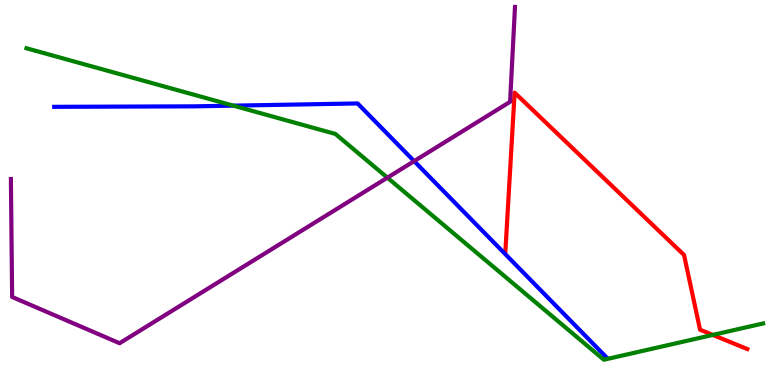[{'lines': ['blue', 'red'], 'intersections': []}, {'lines': ['green', 'red'], 'intersections': [{'x': 9.2, 'y': 1.3}]}, {'lines': ['purple', 'red'], 'intersections': []}, {'lines': ['blue', 'green'], 'intersections': [{'x': 3.01, 'y': 7.26}]}, {'lines': ['blue', 'purple'], 'intersections': [{'x': 5.34, 'y': 5.81}]}, {'lines': ['green', 'purple'], 'intersections': [{'x': 5.0, 'y': 5.39}]}]